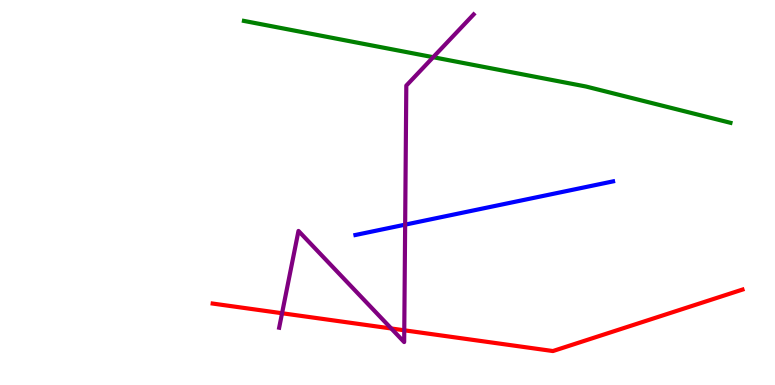[{'lines': ['blue', 'red'], 'intersections': []}, {'lines': ['green', 'red'], 'intersections': []}, {'lines': ['purple', 'red'], 'intersections': [{'x': 3.64, 'y': 1.86}, {'x': 5.05, 'y': 1.47}, {'x': 5.22, 'y': 1.42}]}, {'lines': ['blue', 'green'], 'intersections': []}, {'lines': ['blue', 'purple'], 'intersections': [{'x': 5.23, 'y': 4.16}]}, {'lines': ['green', 'purple'], 'intersections': [{'x': 5.59, 'y': 8.51}]}]